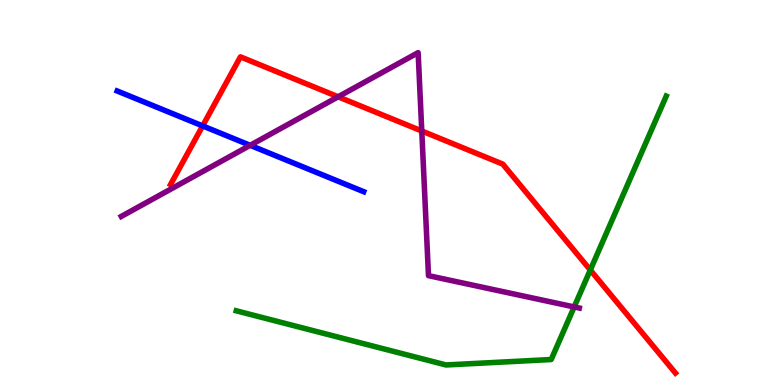[{'lines': ['blue', 'red'], 'intersections': [{'x': 2.61, 'y': 6.73}]}, {'lines': ['green', 'red'], 'intersections': [{'x': 7.62, 'y': 2.99}]}, {'lines': ['purple', 'red'], 'intersections': [{'x': 4.36, 'y': 7.49}, {'x': 5.44, 'y': 6.6}]}, {'lines': ['blue', 'green'], 'intersections': []}, {'lines': ['blue', 'purple'], 'intersections': [{'x': 3.23, 'y': 6.23}]}, {'lines': ['green', 'purple'], 'intersections': [{'x': 7.41, 'y': 2.03}]}]